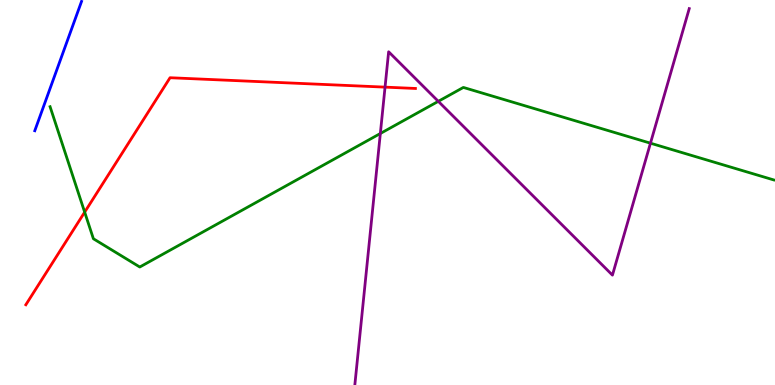[{'lines': ['blue', 'red'], 'intersections': []}, {'lines': ['green', 'red'], 'intersections': [{'x': 1.09, 'y': 4.49}]}, {'lines': ['purple', 'red'], 'intersections': [{'x': 4.97, 'y': 7.74}]}, {'lines': ['blue', 'green'], 'intersections': []}, {'lines': ['blue', 'purple'], 'intersections': []}, {'lines': ['green', 'purple'], 'intersections': [{'x': 4.91, 'y': 6.53}, {'x': 5.66, 'y': 7.37}, {'x': 8.39, 'y': 6.28}]}]